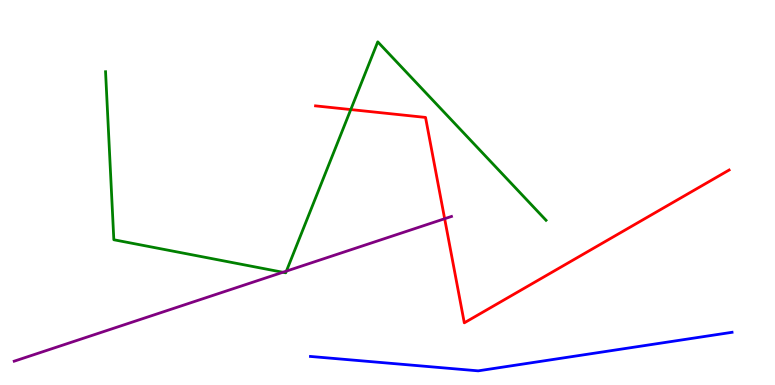[{'lines': ['blue', 'red'], 'intersections': []}, {'lines': ['green', 'red'], 'intersections': [{'x': 4.53, 'y': 7.15}]}, {'lines': ['purple', 'red'], 'intersections': [{'x': 5.74, 'y': 4.32}]}, {'lines': ['blue', 'green'], 'intersections': []}, {'lines': ['blue', 'purple'], 'intersections': []}, {'lines': ['green', 'purple'], 'intersections': [{'x': 3.65, 'y': 2.93}, {'x': 3.7, 'y': 2.96}]}]